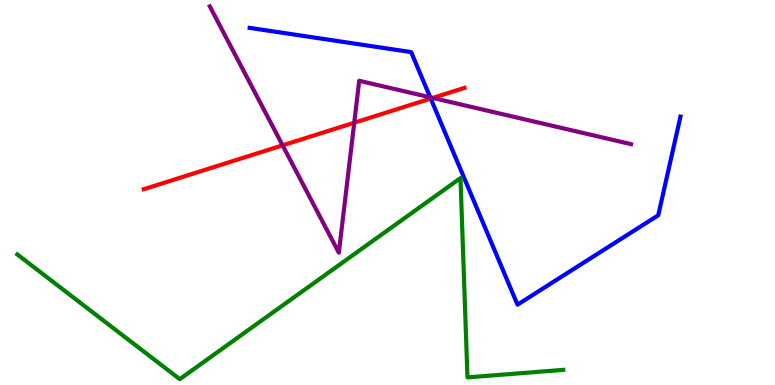[{'lines': ['blue', 'red'], 'intersections': [{'x': 5.56, 'y': 7.44}]}, {'lines': ['green', 'red'], 'intersections': []}, {'lines': ['purple', 'red'], 'intersections': [{'x': 3.65, 'y': 6.22}, {'x': 4.57, 'y': 6.81}, {'x': 5.58, 'y': 7.46}]}, {'lines': ['blue', 'green'], 'intersections': []}, {'lines': ['blue', 'purple'], 'intersections': [{'x': 5.55, 'y': 7.47}]}, {'lines': ['green', 'purple'], 'intersections': []}]